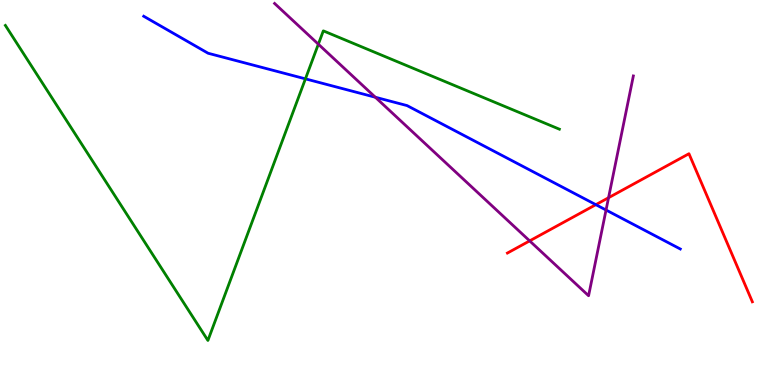[{'lines': ['blue', 'red'], 'intersections': [{'x': 7.69, 'y': 4.68}]}, {'lines': ['green', 'red'], 'intersections': []}, {'lines': ['purple', 'red'], 'intersections': [{'x': 6.83, 'y': 3.74}, {'x': 7.85, 'y': 4.86}]}, {'lines': ['blue', 'green'], 'intersections': [{'x': 3.94, 'y': 7.95}]}, {'lines': ['blue', 'purple'], 'intersections': [{'x': 4.84, 'y': 7.47}, {'x': 7.82, 'y': 4.54}]}, {'lines': ['green', 'purple'], 'intersections': [{'x': 4.11, 'y': 8.85}]}]